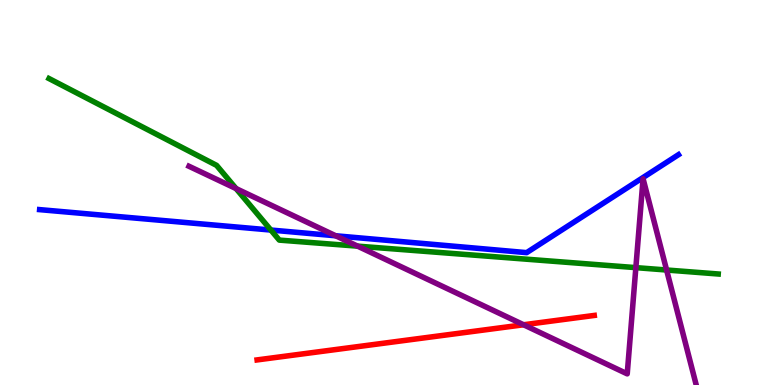[{'lines': ['blue', 'red'], 'intersections': []}, {'lines': ['green', 'red'], 'intersections': []}, {'lines': ['purple', 'red'], 'intersections': [{'x': 6.76, 'y': 1.56}]}, {'lines': ['blue', 'green'], 'intersections': [{'x': 3.5, 'y': 4.02}]}, {'lines': ['blue', 'purple'], 'intersections': [{'x': 4.33, 'y': 3.88}]}, {'lines': ['green', 'purple'], 'intersections': [{'x': 3.05, 'y': 5.1}, {'x': 4.61, 'y': 3.61}, {'x': 8.2, 'y': 3.05}, {'x': 8.6, 'y': 2.99}]}]